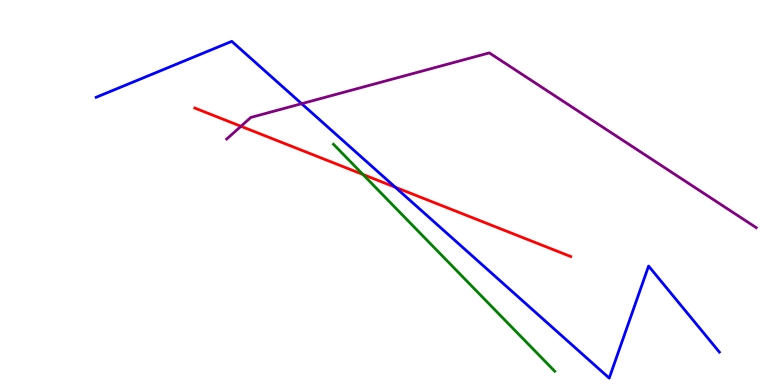[{'lines': ['blue', 'red'], 'intersections': [{'x': 5.1, 'y': 5.14}]}, {'lines': ['green', 'red'], 'intersections': [{'x': 4.68, 'y': 5.47}]}, {'lines': ['purple', 'red'], 'intersections': [{'x': 3.11, 'y': 6.72}]}, {'lines': ['blue', 'green'], 'intersections': []}, {'lines': ['blue', 'purple'], 'intersections': [{'x': 3.89, 'y': 7.31}]}, {'lines': ['green', 'purple'], 'intersections': []}]